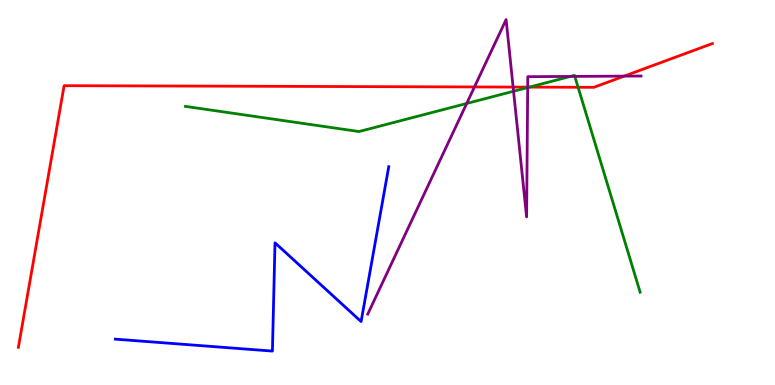[{'lines': ['blue', 'red'], 'intersections': []}, {'lines': ['green', 'red'], 'intersections': [{'x': 6.83, 'y': 7.74}, {'x': 7.46, 'y': 7.73}]}, {'lines': ['purple', 'red'], 'intersections': [{'x': 6.12, 'y': 7.74}, {'x': 6.62, 'y': 7.74}, {'x': 6.81, 'y': 7.74}, {'x': 8.05, 'y': 8.02}]}, {'lines': ['blue', 'green'], 'intersections': []}, {'lines': ['blue', 'purple'], 'intersections': []}, {'lines': ['green', 'purple'], 'intersections': [{'x': 6.02, 'y': 7.31}, {'x': 6.63, 'y': 7.63}, {'x': 6.81, 'y': 7.73}, {'x': 7.36, 'y': 8.01}, {'x': 7.42, 'y': 8.02}]}]